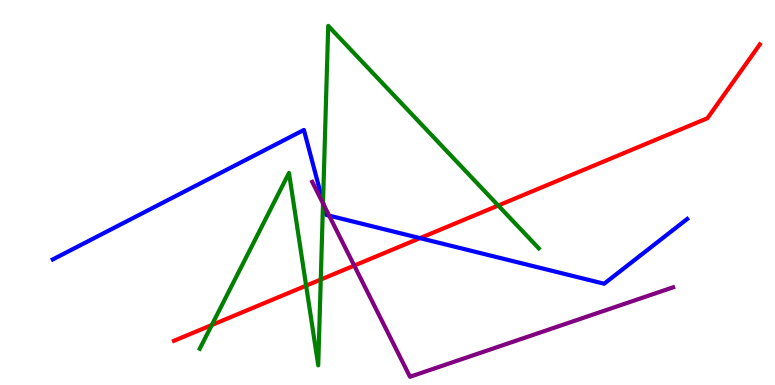[{'lines': ['blue', 'red'], 'intersections': [{'x': 5.42, 'y': 3.81}]}, {'lines': ['green', 'red'], 'intersections': [{'x': 2.73, 'y': 1.56}, {'x': 3.95, 'y': 2.58}, {'x': 4.14, 'y': 2.74}, {'x': 6.43, 'y': 4.66}]}, {'lines': ['purple', 'red'], 'intersections': [{'x': 4.57, 'y': 3.1}]}, {'lines': ['blue', 'green'], 'intersections': [{'x': 4.17, 'y': 4.74}]}, {'lines': ['blue', 'purple'], 'intersections': [{'x': 4.18, 'y': 4.69}, {'x': 4.25, 'y': 4.4}]}, {'lines': ['green', 'purple'], 'intersections': [{'x': 4.17, 'y': 4.72}]}]